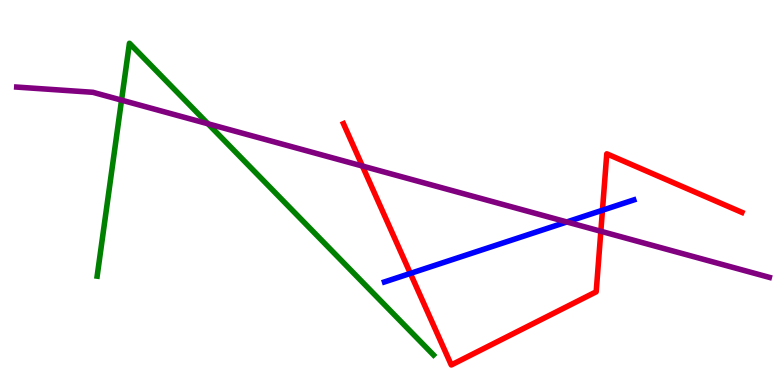[{'lines': ['blue', 'red'], 'intersections': [{'x': 5.3, 'y': 2.9}, {'x': 7.77, 'y': 4.54}]}, {'lines': ['green', 'red'], 'intersections': []}, {'lines': ['purple', 'red'], 'intersections': [{'x': 4.68, 'y': 5.69}, {'x': 7.75, 'y': 3.99}]}, {'lines': ['blue', 'green'], 'intersections': []}, {'lines': ['blue', 'purple'], 'intersections': [{'x': 7.31, 'y': 4.23}]}, {'lines': ['green', 'purple'], 'intersections': [{'x': 1.57, 'y': 7.4}, {'x': 2.68, 'y': 6.78}]}]